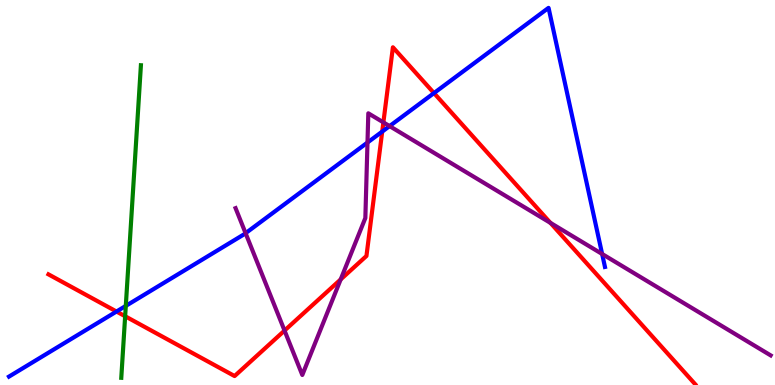[{'lines': ['blue', 'red'], 'intersections': [{'x': 1.5, 'y': 1.91}, {'x': 4.93, 'y': 6.58}, {'x': 5.6, 'y': 7.58}]}, {'lines': ['green', 'red'], 'intersections': [{'x': 1.61, 'y': 1.79}]}, {'lines': ['purple', 'red'], 'intersections': [{'x': 3.67, 'y': 1.41}, {'x': 4.4, 'y': 2.74}, {'x': 4.95, 'y': 6.82}, {'x': 7.1, 'y': 4.21}]}, {'lines': ['blue', 'green'], 'intersections': [{'x': 1.62, 'y': 2.05}]}, {'lines': ['blue', 'purple'], 'intersections': [{'x': 3.17, 'y': 3.94}, {'x': 4.74, 'y': 6.3}, {'x': 5.03, 'y': 6.72}, {'x': 7.77, 'y': 3.4}]}, {'lines': ['green', 'purple'], 'intersections': []}]